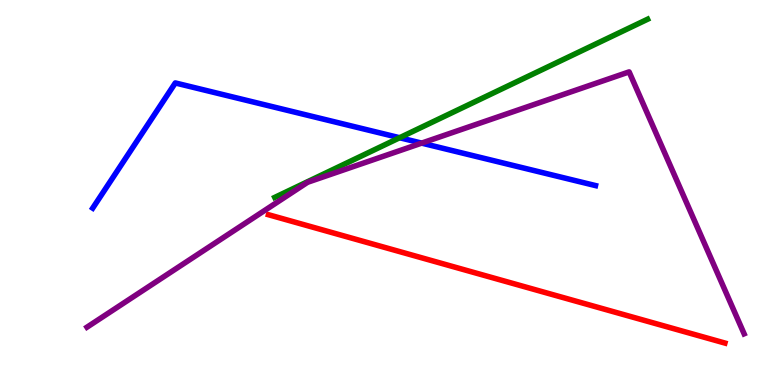[{'lines': ['blue', 'red'], 'intersections': []}, {'lines': ['green', 'red'], 'intersections': []}, {'lines': ['purple', 'red'], 'intersections': []}, {'lines': ['blue', 'green'], 'intersections': [{'x': 5.16, 'y': 6.42}]}, {'lines': ['blue', 'purple'], 'intersections': [{'x': 5.44, 'y': 6.28}]}, {'lines': ['green', 'purple'], 'intersections': []}]